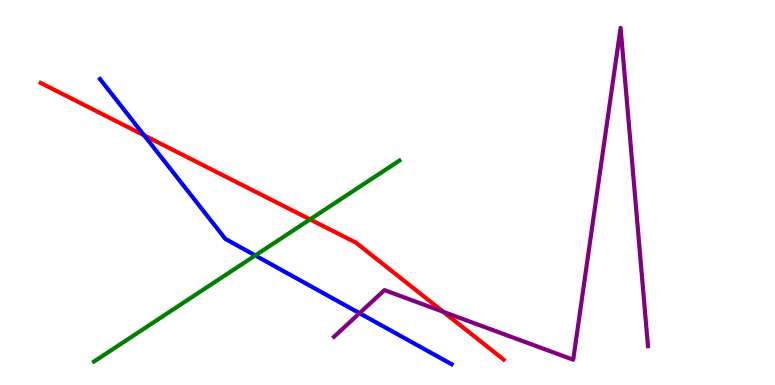[{'lines': ['blue', 'red'], 'intersections': [{'x': 1.86, 'y': 6.48}]}, {'lines': ['green', 'red'], 'intersections': [{'x': 4.0, 'y': 4.3}]}, {'lines': ['purple', 'red'], 'intersections': [{'x': 5.72, 'y': 1.9}]}, {'lines': ['blue', 'green'], 'intersections': [{'x': 3.29, 'y': 3.36}]}, {'lines': ['blue', 'purple'], 'intersections': [{'x': 4.64, 'y': 1.87}]}, {'lines': ['green', 'purple'], 'intersections': []}]